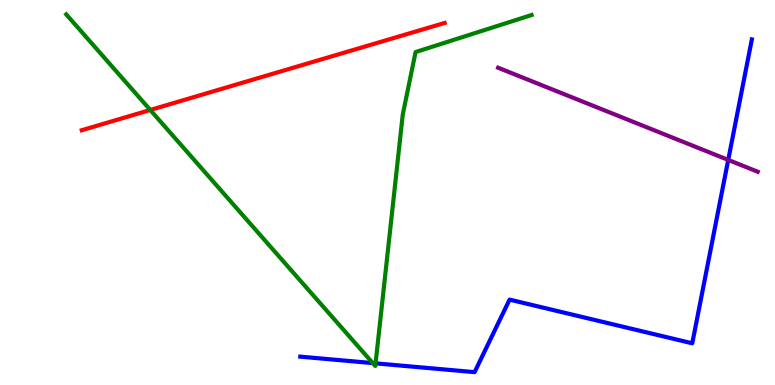[{'lines': ['blue', 'red'], 'intersections': []}, {'lines': ['green', 'red'], 'intersections': [{'x': 1.94, 'y': 7.14}]}, {'lines': ['purple', 'red'], 'intersections': []}, {'lines': ['blue', 'green'], 'intersections': [{'x': 4.81, 'y': 0.569}, {'x': 4.85, 'y': 0.563}]}, {'lines': ['blue', 'purple'], 'intersections': [{'x': 9.4, 'y': 5.85}]}, {'lines': ['green', 'purple'], 'intersections': []}]